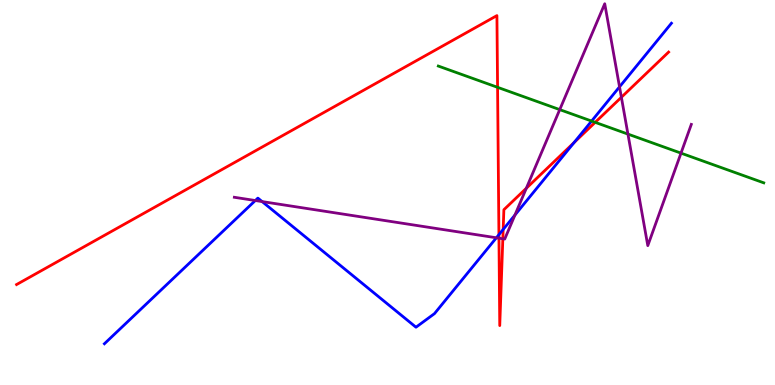[{'lines': ['blue', 'red'], 'intersections': [{'x': 6.44, 'y': 3.9}, {'x': 6.49, 'y': 4.04}, {'x': 7.41, 'y': 6.3}]}, {'lines': ['green', 'red'], 'intersections': [{'x': 6.42, 'y': 7.73}, {'x': 7.68, 'y': 6.82}]}, {'lines': ['purple', 'red'], 'intersections': [{'x': 6.44, 'y': 3.81}, {'x': 6.49, 'y': 3.8}, {'x': 6.79, 'y': 5.11}, {'x': 8.02, 'y': 7.47}]}, {'lines': ['blue', 'green'], 'intersections': [{'x': 7.63, 'y': 6.86}]}, {'lines': ['blue', 'purple'], 'intersections': [{'x': 3.29, 'y': 4.79}, {'x': 3.38, 'y': 4.76}, {'x': 6.4, 'y': 3.82}, {'x': 6.64, 'y': 4.41}, {'x': 7.99, 'y': 7.74}]}, {'lines': ['green', 'purple'], 'intersections': [{'x': 7.22, 'y': 7.15}, {'x': 8.1, 'y': 6.52}, {'x': 8.79, 'y': 6.02}]}]